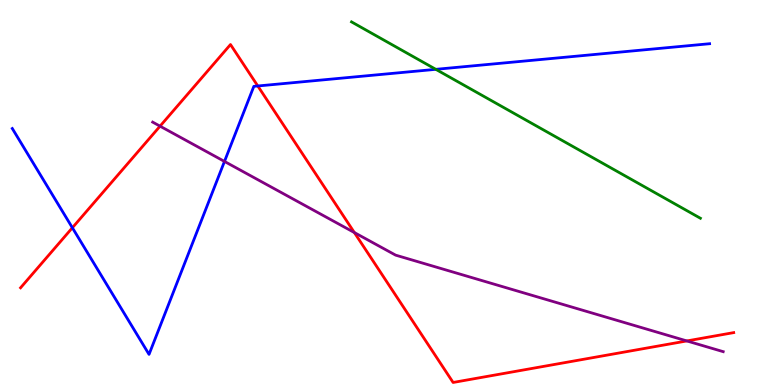[{'lines': ['blue', 'red'], 'intersections': [{'x': 0.934, 'y': 4.08}, {'x': 3.33, 'y': 7.77}]}, {'lines': ['green', 'red'], 'intersections': []}, {'lines': ['purple', 'red'], 'intersections': [{'x': 2.07, 'y': 6.72}, {'x': 4.57, 'y': 3.96}, {'x': 8.86, 'y': 1.14}]}, {'lines': ['blue', 'green'], 'intersections': [{'x': 5.62, 'y': 8.2}]}, {'lines': ['blue', 'purple'], 'intersections': [{'x': 2.9, 'y': 5.81}]}, {'lines': ['green', 'purple'], 'intersections': []}]